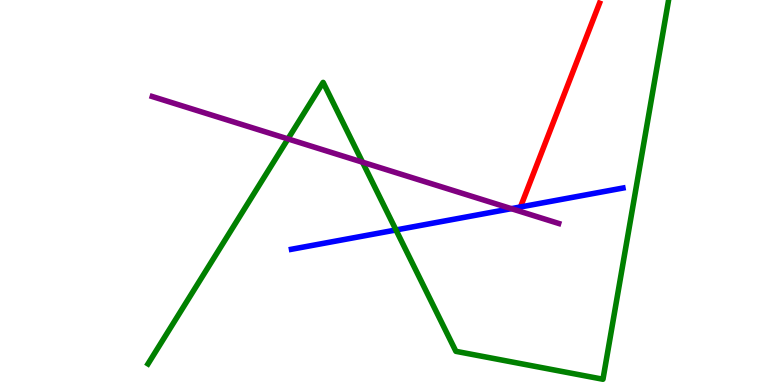[{'lines': ['blue', 'red'], 'intersections': [{'x': 6.72, 'y': 4.62}]}, {'lines': ['green', 'red'], 'intersections': []}, {'lines': ['purple', 'red'], 'intersections': []}, {'lines': ['blue', 'green'], 'intersections': [{'x': 5.11, 'y': 4.03}]}, {'lines': ['blue', 'purple'], 'intersections': [{'x': 6.6, 'y': 4.58}]}, {'lines': ['green', 'purple'], 'intersections': [{'x': 3.72, 'y': 6.39}, {'x': 4.68, 'y': 5.79}]}]